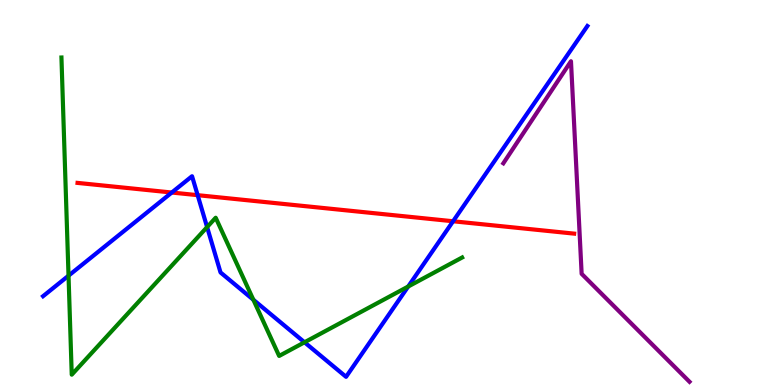[{'lines': ['blue', 'red'], 'intersections': [{'x': 2.22, 'y': 5.0}, {'x': 2.55, 'y': 4.93}, {'x': 5.85, 'y': 4.25}]}, {'lines': ['green', 'red'], 'intersections': []}, {'lines': ['purple', 'red'], 'intersections': []}, {'lines': ['blue', 'green'], 'intersections': [{'x': 0.884, 'y': 2.84}, {'x': 2.67, 'y': 4.1}, {'x': 3.27, 'y': 2.21}, {'x': 3.93, 'y': 1.11}, {'x': 5.27, 'y': 2.56}]}, {'lines': ['blue', 'purple'], 'intersections': []}, {'lines': ['green', 'purple'], 'intersections': []}]